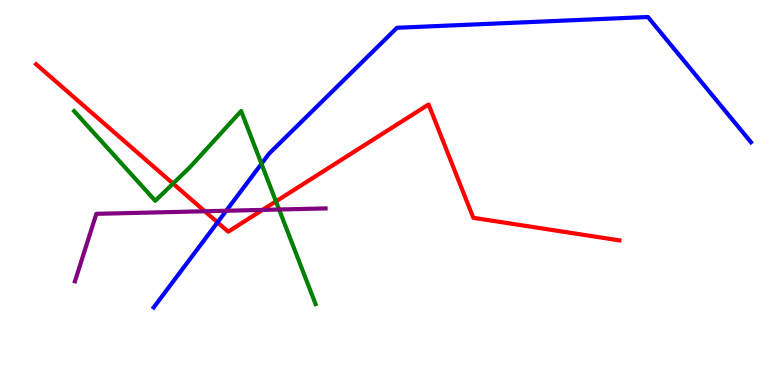[{'lines': ['blue', 'red'], 'intersections': [{'x': 2.81, 'y': 4.22}]}, {'lines': ['green', 'red'], 'intersections': [{'x': 2.23, 'y': 5.23}, {'x': 3.56, 'y': 4.77}]}, {'lines': ['purple', 'red'], 'intersections': [{'x': 2.64, 'y': 4.51}, {'x': 3.39, 'y': 4.55}]}, {'lines': ['blue', 'green'], 'intersections': [{'x': 3.37, 'y': 5.75}]}, {'lines': ['blue', 'purple'], 'intersections': [{'x': 2.92, 'y': 4.53}]}, {'lines': ['green', 'purple'], 'intersections': [{'x': 3.6, 'y': 4.56}]}]